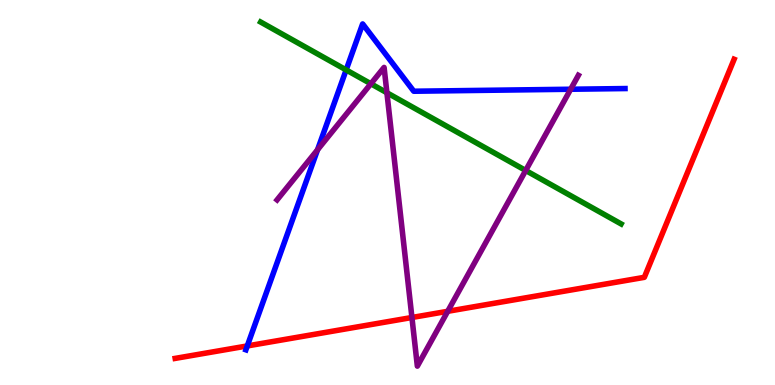[{'lines': ['blue', 'red'], 'intersections': [{'x': 3.19, 'y': 1.01}]}, {'lines': ['green', 'red'], 'intersections': []}, {'lines': ['purple', 'red'], 'intersections': [{'x': 5.32, 'y': 1.75}, {'x': 5.78, 'y': 1.91}]}, {'lines': ['blue', 'green'], 'intersections': [{'x': 4.47, 'y': 8.18}]}, {'lines': ['blue', 'purple'], 'intersections': [{'x': 4.1, 'y': 6.11}, {'x': 7.36, 'y': 7.68}]}, {'lines': ['green', 'purple'], 'intersections': [{'x': 4.79, 'y': 7.82}, {'x': 4.99, 'y': 7.59}, {'x': 6.78, 'y': 5.57}]}]